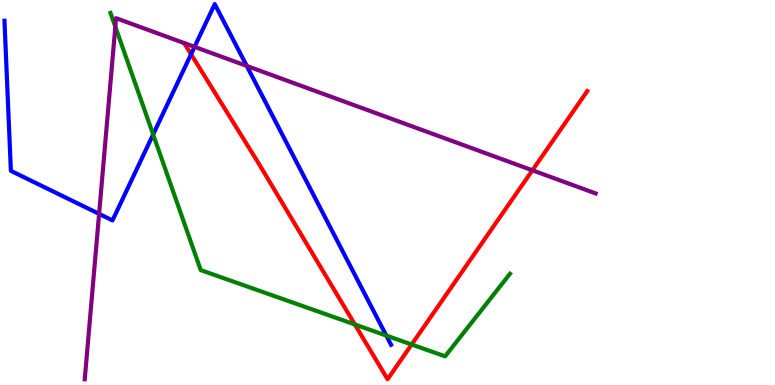[{'lines': ['blue', 'red'], 'intersections': [{'x': 2.47, 'y': 8.59}]}, {'lines': ['green', 'red'], 'intersections': [{'x': 4.58, 'y': 1.57}, {'x': 5.31, 'y': 1.05}]}, {'lines': ['purple', 'red'], 'intersections': [{'x': 6.87, 'y': 5.58}]}, {'lines': ['blue', 'green'], 'intersections': [{'x': 1.98, 'y': 6.51}, {'x': 4.98, 'y': 1.28}]}, {'lines': ['blue', 'purple'], 'intersections': [{'x': 1.28, 'y': 4.44}, {'x': 2.51, 'y': 8.78}, {'x': 3.18, 'y': 8.29}]}, {'lines': ['green', 'purple'], 'intersections': [{'x': 1.49, 'y': 9.31}]}]